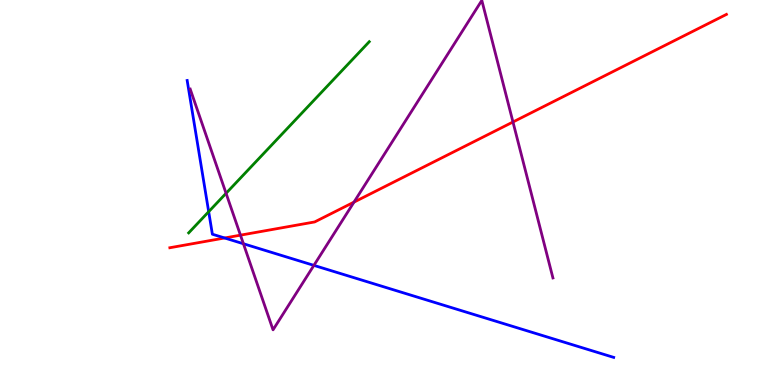[{'lines': ['blue', 'red'], 'intersections': [{'x': 2.9, 'y': 3.82}]}, {'lines': ['green', 'red'], 'intersections': []}, {'lines': ['purple', 'red'], 'intersections': [{'x': 3.1, 'y': 3.89}, {'x': 4.57, 'y': 4.75}, {'x': 6.62, 'y': 6.83}]}, {'lines': ['blue', 'green'], 'intersections': [{'x': 2.69, 'y': 4.5}]}, {'lines': ['blue', 'purple'], 'intersections': [{'x': 3.14, 'y': 3.67}, {'x': 4.05, 'y': 3.11}]}, {'lines': ['green', 'purple'], 'intersections': [{'x': 2.92, 'y': 4.98}]}]